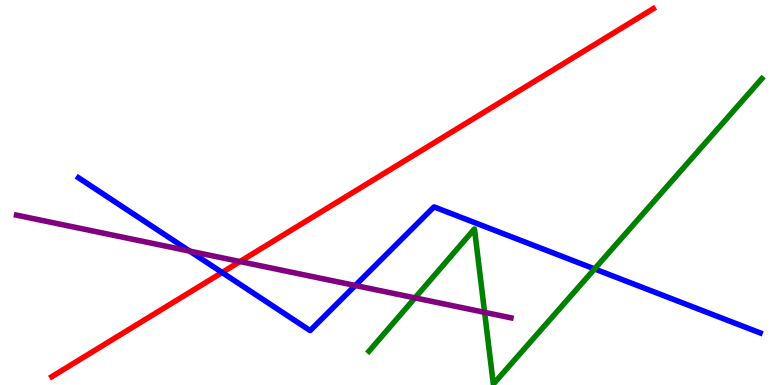[{'lines': ['blue', 'red'], 'intersections': [{'x': 2.87, 'y': 2.92}]}, {'lines': ['green', 'red'], 'intersections': []}, {'lines': ['purple', 'red'], 'intersections': [{'x': 3.1, 'y': 3.21}]}, {'lines': ['blue', 'green'], 'intersections': [{'x': 7.67, 'y': 3.01}]}, {'lines': ['blue', 'purple'], 'intersections': [{'x': 2.45, 'y': 3.48}, {'x': 4.58, 'y': 2.58}]}, {'lines': ['green', 'purple'], 'intersections': [{'x': 5.35, 'y': 2.26}, {'x': 6.25, 'y': 1.89}]}]